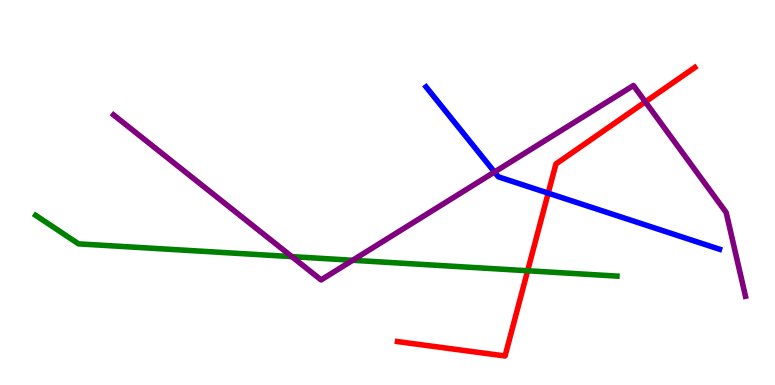[{'lines': ['blue', 'red'], 'intersections': [{'x': 7.07, 'y': 4.98}]}, {'lines': ['green', 'red'], 'intersections': [{'x': 6.81, 'y': 2.97}]}, {'lines': ['purple', 'red'], 'intersections': [{'x': 8.33, 'y': 7.35}]}, {'lines': ['blue', 'green'], 'intersections': []}, {'lines': ['blue', 'purple'], 'intersections': [{'x': 6.38, 'y': 5.53}]}, {'lines': ['green', 'purple'], 'intersections': [{'x': 3.77, 'y': 3.33}, {'x': 4.55, 'y': 3.24}]}]